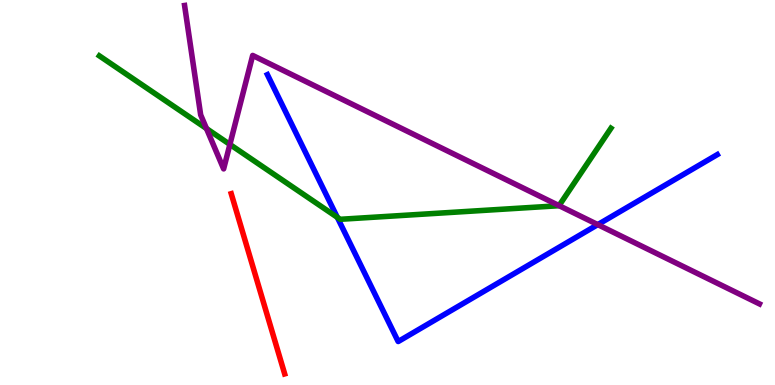[{'lines': ['blue', 'red'], 'intersections': []}, {'lines': ['green', 'red'], 'intersections': []}, {'lines': ['purple', 'red'], 'intersections': []}, {'lines': ['blue', 'green'], 'intersections': [{'x': 4.35, 'y': 4.36}]}, {'lines': ['blue', 'purple'], 'intersections': [{'x': 7.71, 'y': 4.17}]}, {'lines': ['green', 'purple'], 'intersections': [{'x': 2.66, 'y': 6.66}, {'x': 2.97, 'y': 6.25}, {'x': 7.21, 'y': 4.66}]}]